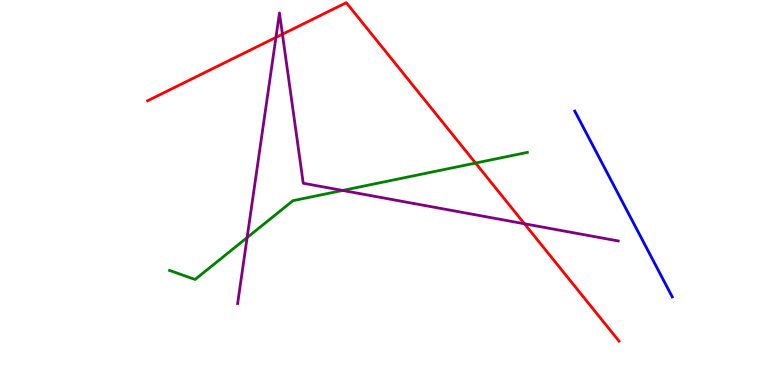[{'lines': ['blue', 'red'], 'intersections': []}, {'lines': ['green', 'red'], 'intersections': [{'x': 6.14, 'y': 5.76}]}, {'lines': ['purple', 'red'], 'intersections': [{'x': 3.56, 'y': 9.03}, {'x': 3.64, 'y': 9.11}, {'x': 6.77, 'y': 4.19}]}, {'lines': ['blue', 'green'], 'intersections': []}, {'lines': ['blue', 'purple'], 'intersections': []}, {'lines': ['green', 'purple'], 'intersections': [{'x': 3.19, 'y': 3.83}, {'x': 4.42, 'y': 5.05}]}]